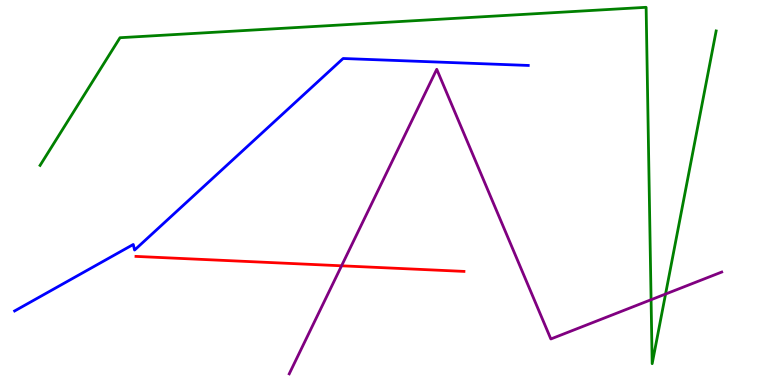[{'lines': ['blue', 'red'], 'intersections': []}, {'lines': ['green', 'red'], 'intersections': []}, {'lines': ['purple', 'red'], 'intersections': [{'x': 4.41, 'y': 3.1}]}, {'lines': ['blue', 'green'], 'intersections': []}, {'lines': ['blue', 'purple'], 'intersections': []}, {'lines': ['green', 'purple'], 'intersections': [{'x': 8.4, 'y': 2.22}, {'x': 8.59, 'y': 2.36}]}]